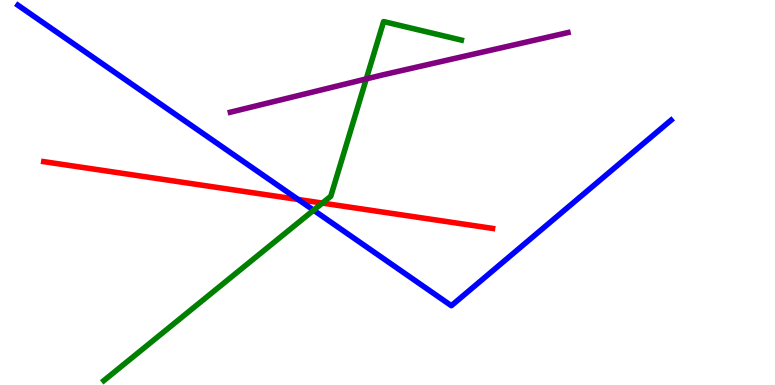[{'lines': ['blue', 'red'], 'intersections': [{'x': 3.85, 'y': 4.82}]}, {'lines': ['green', 'red'], 'intersections': [{'x': 4.16, 'y': 4.73}]}, {'lines': ['purple', 'red'], 'intersections': []}, {'lines': ['blue', 'green'], 'intersections': [{'x': 4.05, 'y': 4.54}]}, {'lines': ['blue', 'purple'], 'intersections': []}, {'lines': ['green', 'purple'], 'intersections': [{'x': 4.73, 'y': 7.95}]}]